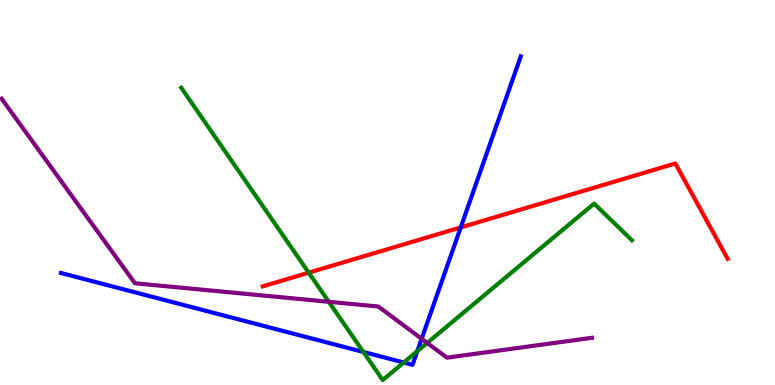[{'lines': ['blue', 'red'], 'intersections': [{'x': 5.94, 'y': 4.09}]}, {'lines': ['green', 'red'], 'intersections': [{'x': 3.98, 'y': 2.92}]}, {'lines': ['purple', 'red'], 'intersections': []}, {'lines': ['blue', 'green'], 'intersections': [{'x': 4.69, 'y': 0.858}, {'x': 5.21, 'y': 0.584}, {'x': 5.38, 'y': 0.879}]}, {'lines': ['blue', 'purple'], 'intersections': [{'x': 5.44, 'y': 1.2}]}, {'lines': ['green', 'purple'], 'intersections': [{'x': 4.24, 'y': 2.16}, {'x': 5.51, 'y': 1.09}]}]